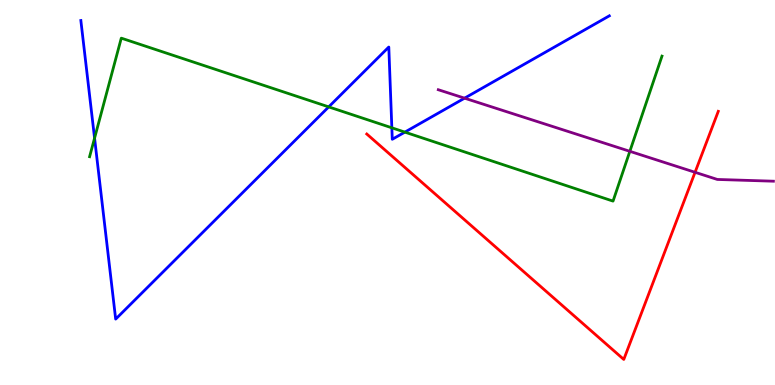[{'lines': ['blue', 'red'], 'intersections': []}, {'lines': ['green', 'red'], 'intersections': []}, {'lines': ['purple', 'red'], 'intersections': [{'x': 8.97, 'y': 5.52}]}, {'lines': ['blue', 'green'], 'intersections': [{'x': 1.22, 'y': 6.41}, {'x': 4.24, 'y': 7.22}, {'x': 5.06, 'y': 6.68}, {'x': 5.22, 'y': 6.57}]}, {'lines': ['blue', 'purple'], 'intersections': [{'x': 5.99, 'y': 7.45}]}, {'lines': ['green', 'purple'], 'intersections': [{'x': 8.13, 'y': 6.07}]}]